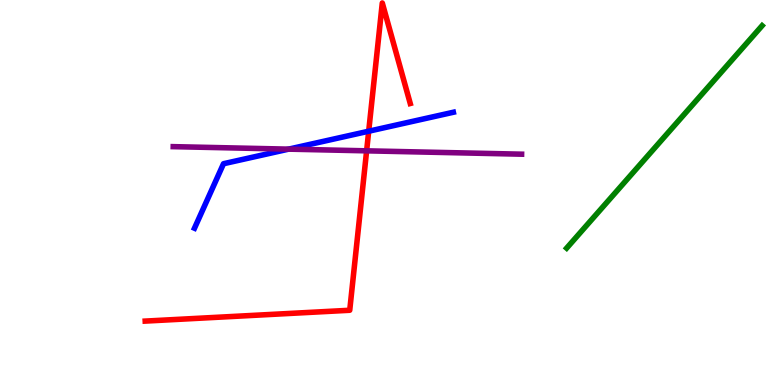[{'lines': ['blue', 'red'], 'intersections': [{'x': 4.76, 'y': 6.59}]}, {'lines': ['green', 'red'], 'intersections': []}, {'lines': ['purple', 'red'], 'intersections': [{'x': 4.73, 'y': 6.08}]}, {'lines': ['blue', 'green'], 'intersections': []}, {'lines': ['blue', 'purple'], 'intersections': [{'x': 3.72, 'y': 6.13}]}, {'lines': ['green', 'purple'], 'intersections': []}]